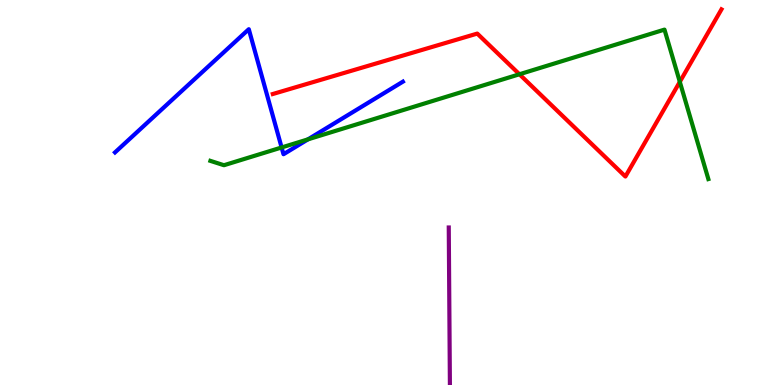[{'lines': ['blue', 'red'], 'intersections': []}, {'lines': ['green', 'red'], 'intersections': [{'x': 6.7, 'y': 8.07}, {'x': 8.77, 'y': 7.87}]}, {'lines': ['purple', 'red'], 'intersections': []}, {'lines': ['blue', 'green'], 'intersections': [{'x': 3.63, 'y': 6.17}, {'x': 3.97, 'y': 6.38}]}, {'lines': ['blue', 'purple'], 'intersections': []}, {'lines': ['green', 'purple'], 'intersections': []}]